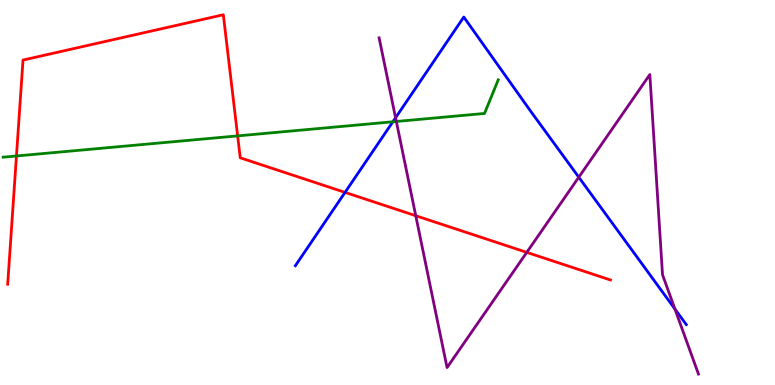[{'lines': ['blue', 'red'], 'intersections': [{'x': 4.45, 'y': 5.0}]}, {'lines': ['green', 'red'], 'intersections': [{'x': 0.212, 'y': 5.95}, {'x': 3.07, 'y': 6.47}]}, {'lines': ['purple', 'red'], 'intersections': [{'x': 5.36, 'y': 4.4}, {'x': 6.8, 'y': 3.45}]}, {'lines': ['blue', 'green'], 'intersections': [{'x': 5.07, 'y': 6.84}]}, {'lines': ['blue', 'purple'], 'intersections': [{'x': 5.1, 'y': 6.94}, {'x': 7.47, 'y': 5.4}, {'x': 8.71, 'y': 1.97}]}, {'lines': ['green', 'purple'], 'intersections': [{'x': 5.11, 'y': 6.84}]}]